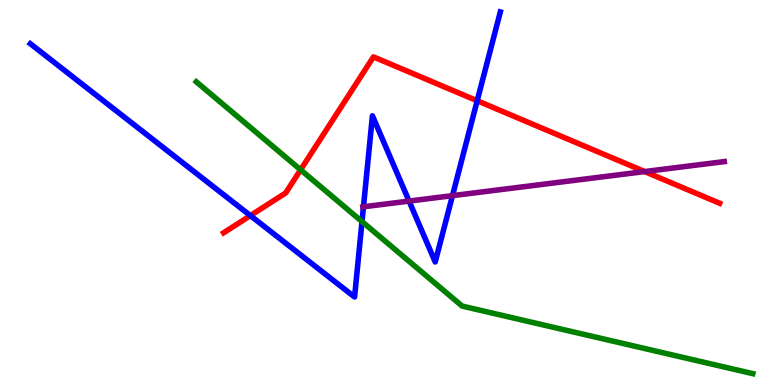[{'lines': ['blue', 'red'], 'intersections': [{'x': 3.23, 'y': 4.4}, {'x': 6.16, 'y': 7.38}]}, {'lines': ['green', 'red'], 'intersections': [{'x': 3.88, 'y': 5.59}]}, {'lines': ['purple', 'red'], 'intersections': [{'x': 8.32, 'y': 5.54}]}, {'lines': ['blue', 'green'], 'intersections': [{'x': 4.67, 'y': 4.24}]}, {'lines': ['blue', 'purple'], 'intersections': [{'x': 4.69, 'y': 4.63}, {'x': 5.28, 'y': 4.78}, {'x': 5.84, 'y': 4.92}]}, {'lines': ['green', 'purple'], 'intersections': []}]